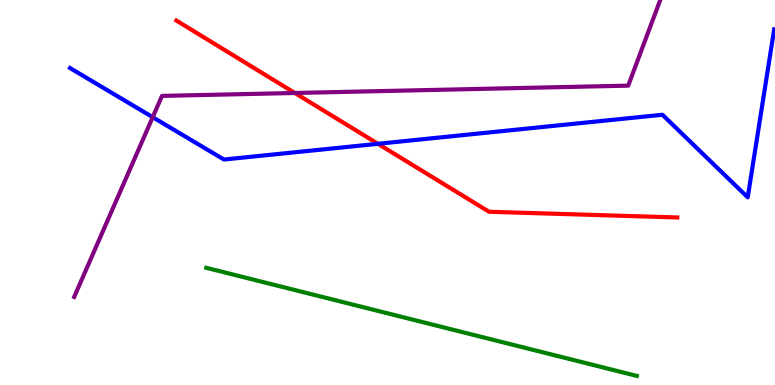[{'lines': ['blue', 'red'], 'intersections': [{'x': 4.88, 'y': 6.26}]}, {'lines': ['green', 'red'], 'intersections': []}, {'lines': ['purple', 'red'], 'intersections': [{'x': 3.8, 'y': 7.58}]}, {'lines': ['blue', 'green'], 'intersections': []}, {'lines': ['blue', 'purple'], 'intersections': [{'x': 1.97, 'y': 6.96}]}, {'lines': ['green', 'purple'], 'intersections': []}]